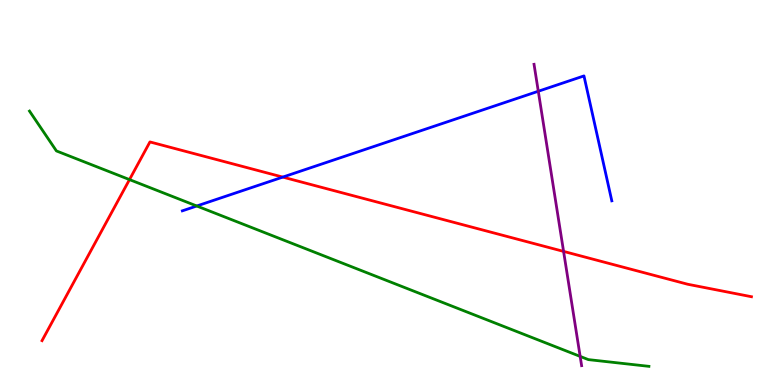[{'lines': ['blue', 'red'], 'intersections': [{'x': 3.65, 'y': 5.4}]}, {'lines': ['green', 'red'], 'intersections': [{'x': 1.67, 'y': 5.34}]}, {'lines': ['purple', 'red'], 'intersections': [{'x': 7.27, 'y': 3.47}]}, {'lines': ['blue', 'green'], 'intersections': [{'x': 2.54, 'y': 4.65}]}, {'lines': ['blue', 'purple'], 'intersections': [{'x': 6.95, 'y': 7.63}]}, {'lines': ['green', 'purple'], 'intersections': [{'x': 7.49, 'y': 0.743}]}]